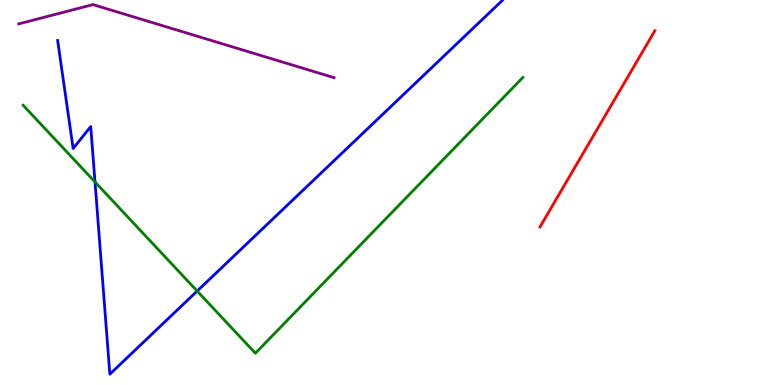[{'lines': ['blue', 'red'], 'intersections': []}, {'lines': ['green', 'red'], 'intersections': []}, {'lines': ['purple', 'red'], 'intersections': []}, {'lines': ['blue', 'green'], 'intersections': [{'x': 1.23, 'y': 5.27}, {'x': 2.54, 'y': 2.44}]}, {'lines': ['blue', 'purple'], 'intersections': []}, {'lines': ['green', 'purple'], 'intersections': []}]